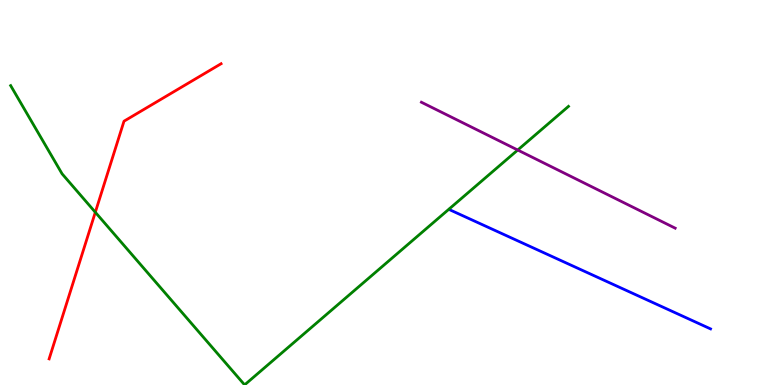[{'lines': ['blue', 'red'], 'intersections': []}, {'lines': ['green', 'red'], 'intersections': [{'x': 1.23, 'y': 4.49}]}, {'lines': ['purple', 'red'], 'intersections': []}, {'lines': ['blue', 'green'], 'intersections': []}, {'lines': ['blue', 'purple'], 'intersections': []}, {'lines': ['green', 'purple'], 'intersections': [{'x': 6.68, 'y': 6.1}]}]